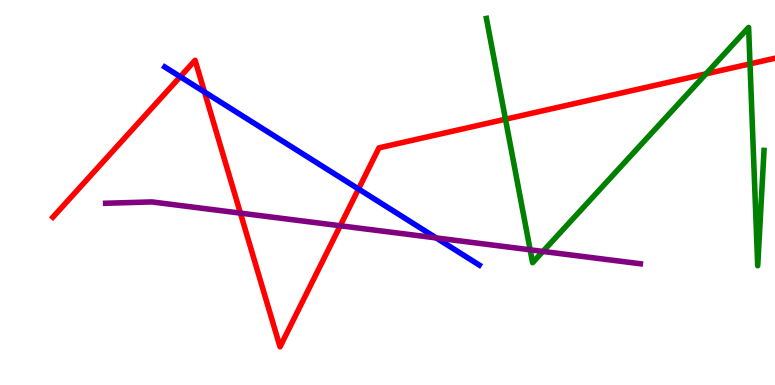[{'lines': ['blue', 'red'], 'intersections': [{'x': 2.33, 'y': 8.01}, {'x': 2.64, 'y': 7.61}, {'x': 4.63, 'y': 5.09}]}, {'lines': ['green', 'red'], 'intersections': [{'x': 6.52, 'y': 6.9}, {'x': 9.11, 'y': 8.08}, {'x': 9.68, 'y': 8.34}]}, {'lines': ['purple', 'red'], 'intersections': [{'x': 3.1, 'y': 4.46}, {'x': 4.39, 'y': 4.14}]}, {'lines': ['blue', 'green'], 'intersections': []}, {'lines': ['blue', 'purple'], 'intersections': [{'x': 5.63, 'y': 3.82}]}, {'lines': ['green', 'purple'], 'intersections': [{'x': 6.84, 'y': 3.51}, {'x': 7.01, 'y': 3.47}]}]